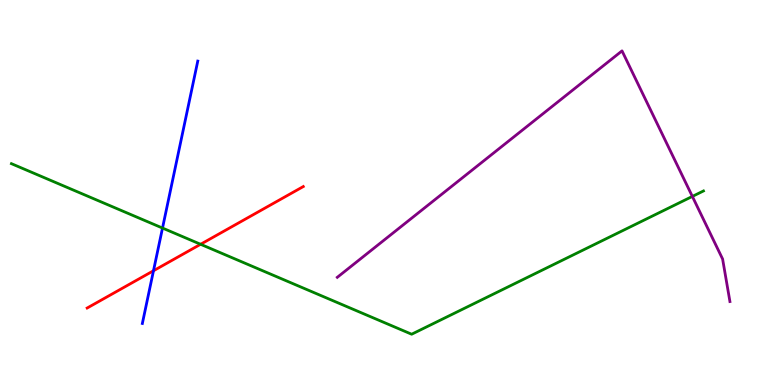[{'lines': ['blue', 'red'], 'intersections': [{'x': 1.98, 'y': 2.97}]}, {'lines': ['green', 'red'], 'intersections': [{'x': 2.59, 'y': 3.66}]}, {'lines': ['purple', 'red'], 'intersections': []}, {'lines': ['blue', 'green'], 'intersections': [{'x': 2.1, 'y': 4.08}]}, {'lines': ['blue', 'purple'], 'intersections': []}, {'lines': ['green', 'purple'], 'intersections': [{'x': 8.93, 'y': 4.9}]}]